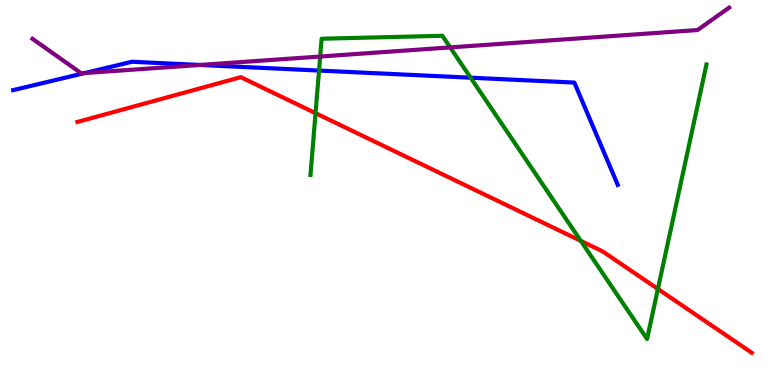[{'lines': ['blue', 'red'], 'intersections': []}, {'lines': ['green', 'red'], 'intersections': [{'x': 4.07, 'y': 7.06}, {'x': 7.49, 'y': 3.74}, {'x': 8.49, 'y': 2.49}]}, {'lines': ['purple', 'red'], 'intersections': []}, {'lines': ['blue', 'green'], 'intersections': [{'x': 4.12, 'y': 8.17}, {'x': 6.07, 'y': 7.98}]}, {'lines': ['blue', 'purple'], 'intersections': [{'x': 1.09, 'y': 8.1}, {'x': 2.58, 'y': 8.31}]}, {'lines': ['green', 'purple'], 'intersections': [{'x': 4.13, 'y': 8.53}, {'x': 5.81, 'y': 8.77}]}]